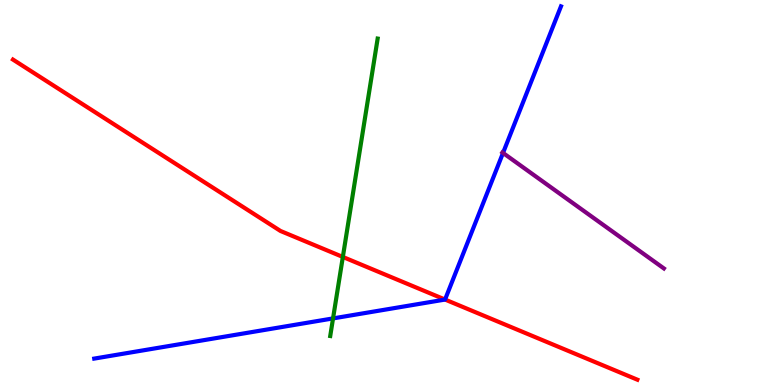[{'lines': ['blue', 'red'], 'intersections': [{'x': 5.74, 'y': 2.22}]}, {'lines': ['green', 'red'], 'intersections': [{'x': 4.42, 'y': 3.33}]}, {'lines': ['purple', 'red'], 'intersections': []}, {'lines': ['blue', 'green'], 'intersections': [{'x': 4.3, 'y': 1.73}]}, {'lines': ['blue', 'purple'], 'intersections': [{'x': 6.49, 'y': 6.03}]}, {'lines': ['green', 'purple'], 'intersections': []}]